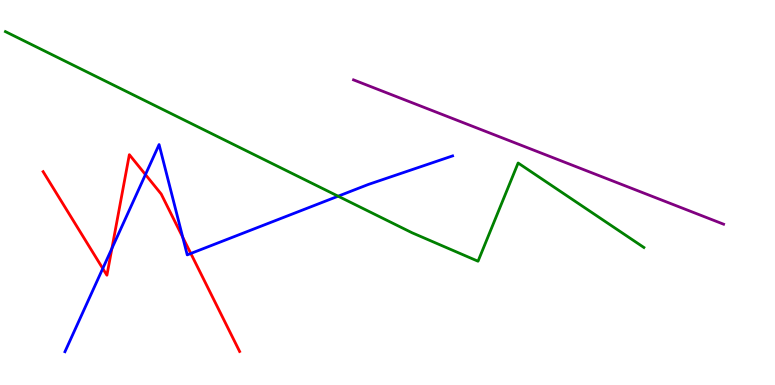[{'lines': ['blue', 'red'], 'intersections': [{'x': 1.33, 'y': 3.03}, {'x': 1.44, 'y': 3.55}, {'x': 1.88, 'y': 5.47}, {'x': 2.36, 'y': 3.84}, {'x': 2.46, 'y': 3.42}]}, {'lines': ['green', 'red'], 'intersections': []}, {'lines': ['purple', 'red'], 'intersections': []}, {'lines': ['blue', 'green'], 'intersections': [{'x': 4.36, 'y': 4.9}]}, {'lines': ['blue', 'purple'], 'intersections': []}, {'lines': ['green', 'purple'], 'intersections': []}]